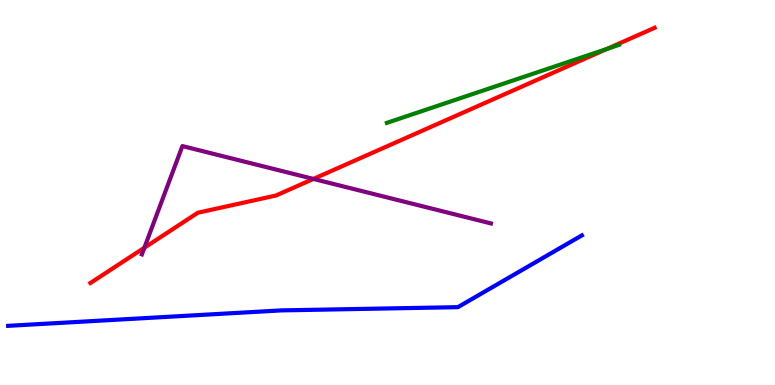[{'lines': ['blue', 'red'], 'intersections': []}, {'lines': ['green', 'red'], 'intersections': [{'x': 7.83, 'y': 8.73}]}, {'lines': ['purple', 'red'], 'intersections': [{'x': 1.86, 'y': 3.57}, {'x': 4.04, 'y': 5.35}]}, {'lines': ['blue', 'green'], 'intersections': []}, {'lines': ['blue', 'purple'], 'intersections': []}, {'lines': ['green', 'purple'], 'intersections': []}]